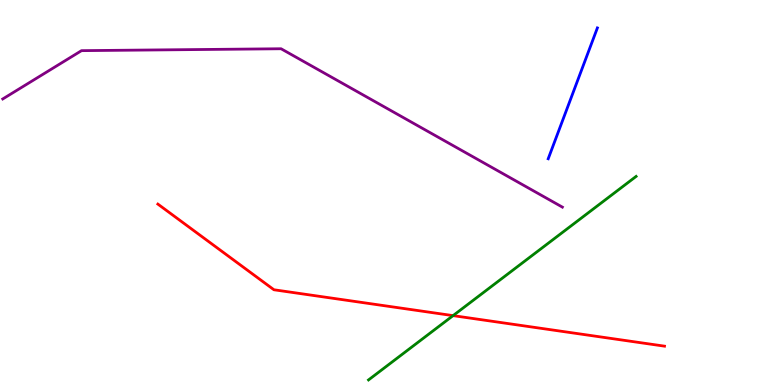[{'lines': ['blue', 'red'], 'intersections': []}, {'lines': ['green', 'red'], 'intersections': [{'x': 5.85, 'y': 1.8}]}, {'lines': ['purple', 'red'], 'intersections': []}, {'lines': ['blue', 'green'], 'intersections': []}, {'lines': ['blue', 'purple'], 'intersections': []}, {'lines': ['green', 'purple'], 'intersections': []}]